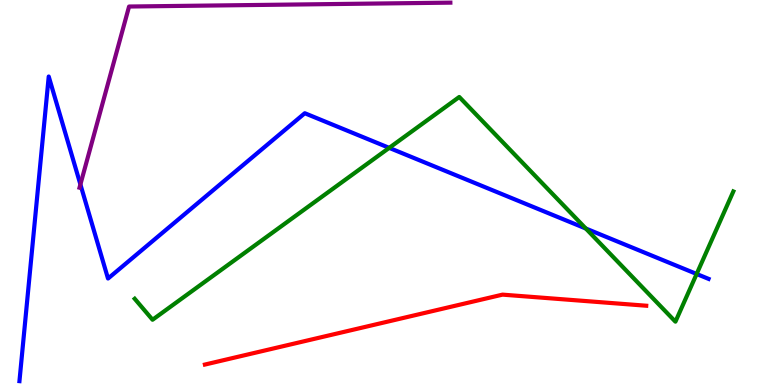[{'lines': ['blue', 'red'], 'intersections': []}, {'lines': ['green', 'red'], 'intersections': []}, {'lines': ['purple', 'red'], 'intersections': []}, {'lines': ['blue', 'green'], 'intersections': [{'x': 5.02, 'y': 6.16}, {'x': 7.56, 'y': 4.06}, {'x': 8.99, 'y': 2.88}]}, {'lines': ['blue', 'purple'], 'intersections': [{'x': 1.04, 'y': 5.21}]}, {'lines': ['green', 'purple'], 'intersections': []}]